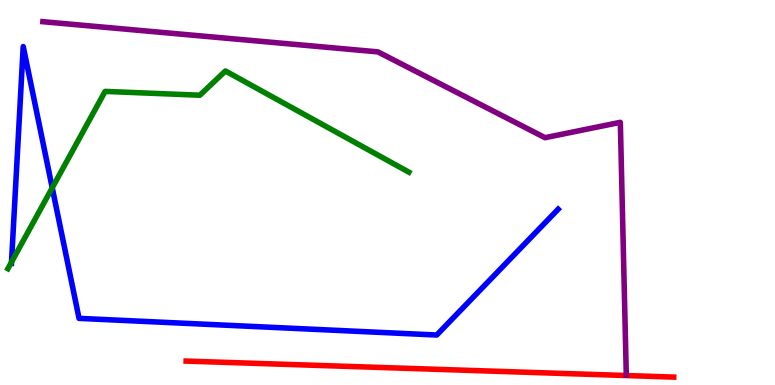[{'lines': ['blue', 'red'], 'intersections': []}, {'lines': ['green', 'red'], 'intersections': []}, {'lines': ['purple', 'red'], 'intersections': []}, {'lines': ['blue', 'green'], 'intersections': [{'x': 0.148, 'y': 3.19}, {'x': 0.674, 'y': 5.12}]}, {'lines': ['blue', 'purple'], 'intersections': []}, {'lines': ['green', 'purple'], 'intersections': []}]